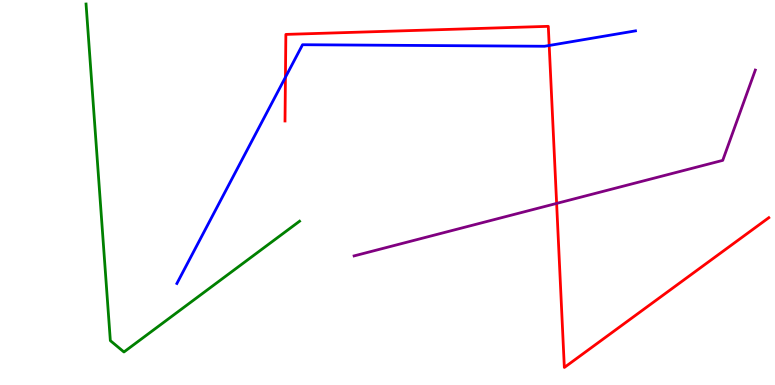[{'lines': ['blue', 'red'], 'intersections': [{'x': 3.68, 'y': 7.99}, {'x': 7.09, 'y': 8.82}]}, {'lines': ['green', 'red'], 'intersections': []}, {'lines': ['purple', 'red'], 'intersections': [{'x': 7.18, 'y': 4.72}]}, {'lines': ['blue', 'green'], 'intersections': []}, {'lines': ['blue', 'purple'], 'intersections': []}, {'lines': ['green', 'purple'], 'intersections': []}]